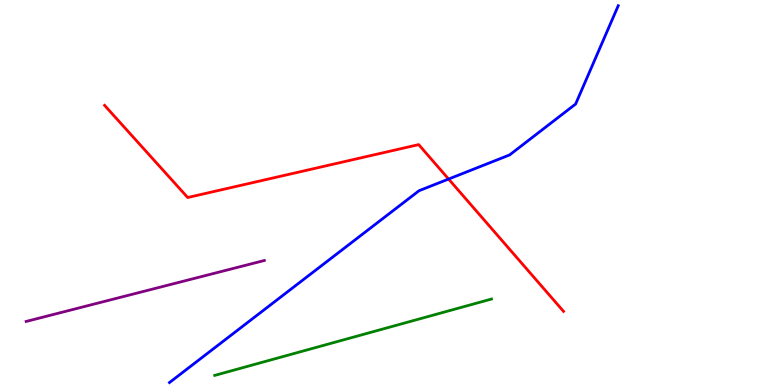[{'lines': ['blue', 'red'], 'intersections': [{'x': 5.79, 'y': 5.35}]}, {'lines': ['green', 'red'], 'intersections': []}, {'lines': ['purple', 'red'], 'intersections': []}, {'lines': ['blue', 'green'], 'intersections': []}, {'lines': ['blue', 'purple'], 'intersections': []}, {'lines': ['green', 'purple'], 'intersections': []}]